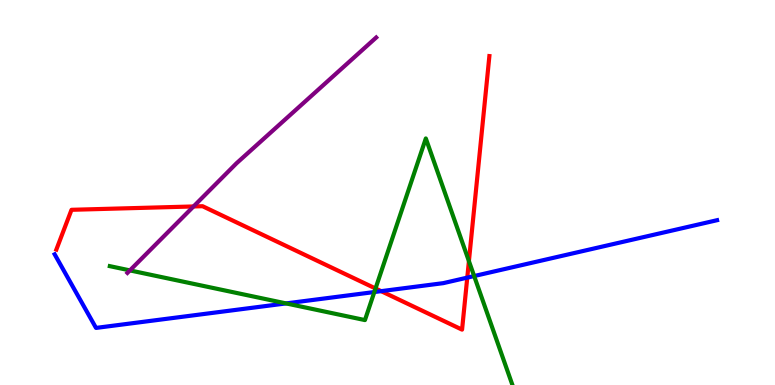[{'lines': ['blue', 'red'], 'intersections': [{'x': 4.92, 'y': 2.44}, {'x': 6.03, 'y': 2.79}]}, {'lines': ['green', 'red'], 'intersections': [{'x': 4.85, 'y': 2.51}, {'x': 6.05, 'y': 3.22}]}, {'lines': ['purple', 'red'], 'intersections': [{'x': 2.5, 'y': 4.64}]}, {'lines': ['blue', 'green'], 'intersections': [{'x': 3.69, 'y': 2.12}, {'x': 4.83, 'y': 2.41}, {'x': 6.12, 'y': 2.83}]}, {'lines': ['blue', 'purple'], 'intersections': []}, {'lines': ['green', 'purple'], 'intersections': [{'x': 1.68, 'y': 2.98}]}]